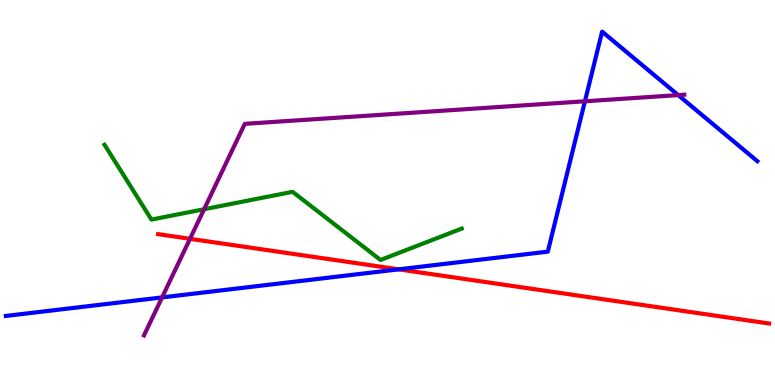[{'lines': ['blue', 'red'], 'intersections': [{'x': 5.14, 'y': 3.0}]}, {'lines': ['green', 'red'], 'intersections': []}, {'lines': ['purple', 'red'], 'intersections': [{'x': 2.45, 'y': 3.8}]}, {'lines': ['blue', 'green'], 'intersections': []}, {'lines': ['blue', 'purple'], 'intersections': [{'x': 2.09, 'y': 2.28}, {'x': 7.55, 'y': 7.37}, {'x': 8.75, 'y': 7.53}]}, {'lines': ['green', 'purple'], 'intersections': [{'x': 2.63, 'y': 4.57}]}]